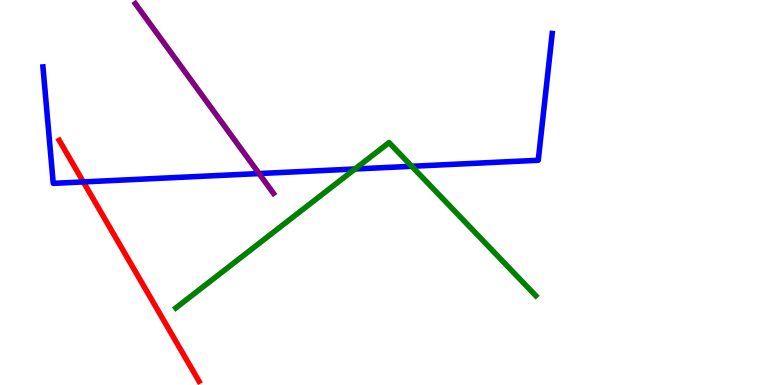[{'lines': ['blue', 'red'], 'intersections': [{'x': 1.08, 'y': 5.27}]}, {'lines': ['green', 'red'], 'intersections': []}, {'lines': ['purple', 'red'], 'intersections': []}, {'lines': ['blue', 'green'], 'intersections': [{'x': 4.58, 'y': 5.61}, {'x': 5.31, 'y': 5.68}]}, {'lines': ['blue', 'purple'], 'intersections': [{'x': 3.34, 'y': 5.49}]}, {'lines': ['green', 'purple'], 'intersections': []}]